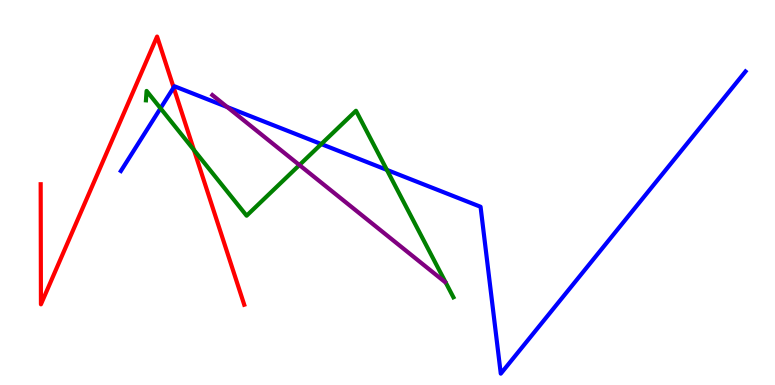[{'lines': ['blue', 'red'], 'intersections': [{'x': 2.24, 'y': 7.73}]}, {'lines': ['green', 'red'], 'intersections': [{'x': 2.5, 'y': 6.1}]}, {'lines': ['purple', 'red'], 'intersections': []}, {'lines': ['blue', 'green'], 'intersections': [{'x': 2.07, 'y': 7.19}, {'x': 4.15, 'y': 6.26}, {'x': 4.99, 'y': 5.59}]}, {'lines': ['blue', 'purple'], 'intersections': [{'x': 2.93, 'y': 7.22}]}, {'lines': ['green', 'purple'], 'intersections': [{'x': 3.86, 'y': 5.71}]}]